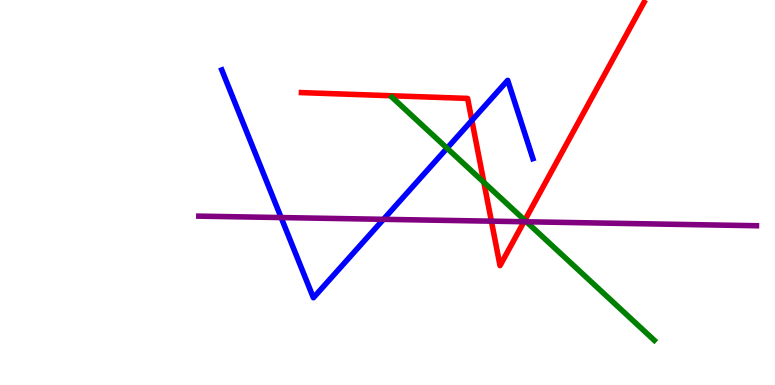[{'lines': ['blue', 'red'], 'intersections': [{'x': 6.09, 'y': 6.87}]}, {'lines': ['green', 'red'], 'intersections': [{'x': 6.24, 'y': 5.26}, {'x': 6.77, 'y': 4.28}]}, {'lines': ['purple', 'red'], 'intersections': [{'x': 6.34, 'y': 4.26}, {'x': 6.76, 'y': 4.24}]}, {'lines': ['blue', 'green'], 'intersections': [{'x': 5.77, 'y': 6.15}]}, {'lines': ['blue', 'purple'], 'intersections': [{'x': 3.63, 'y': 4.35}, {'x': 4.95, 'y': 4.3}]}, {'lines': ['green', 'purple'], 'intersections': [{'x': 6.79, 'y': 4.24}]}]